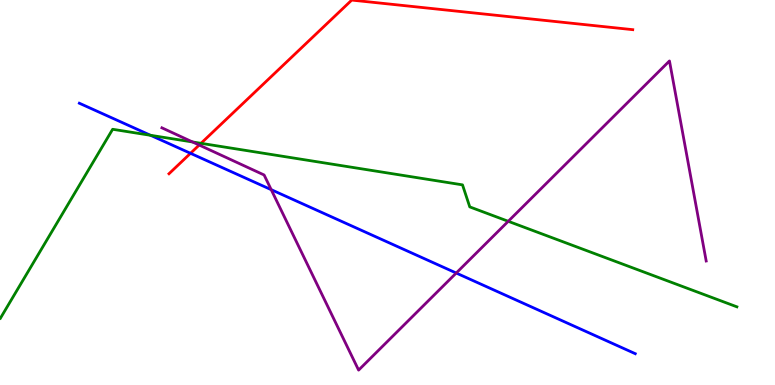[{'lines': ['blue', 'red'], 'intersections': [{'x': 2.46, 'y': 6.02}]}, {'lines': ['green', 'red'], 'intersections': [{'x': 2.59, 'y': 6.28}]}, {'lines': ['purple', 'red'], 'intersections': [{'x': 2.57, 'y': 6.23}]}, {'lines': ['blue', 'green'], 'intersections': [{'x': 1.94, 'y': 6.49}]}, {'lines': ['blue', 'purple'], 'intersections': [{'x': 3.5, 'y': 5.07}, {'x': 5.89, 'y': 2.91}]}, {'lines': ['green', 'purple'], 'intersections': [{'x': 2.48, 'y': 6.31}, {'x': 6.56, 'y': 4.25}]}]